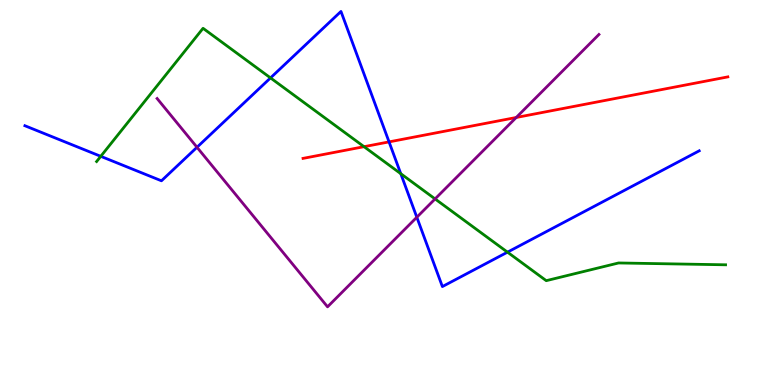[{'lines': ['blue', 'red'], 'intersections': [{'x': 5.02, 'y': 6.31}]}, {'lines': ['green', 'red'], 'intersections': [{'x': 4.7, 'y': 6.19}]}, {'lines': ['purple', 'red'], 'intersections': [{'x': 6.66, 'y': 6.95}]}, {'lines': ['blue', 'green'], 'intersections': [{'x': 1.3, 'y': 5.94}, {'x': 3.49, 'y': 7.98}, {'x': 5.17, 'y': 5.49}, {'x': 6.55, 'y': 3.45}]}, {'lines': ['blue', 'purple'], 'intersections': [{'x': 2.54, 'y': 6.17}, {'x': 5.38, 'y': 4.36}]}, {'lines': ['green', 'purple'], 'intersections': [{'x': 5.61, 'y': 4.83}]}]